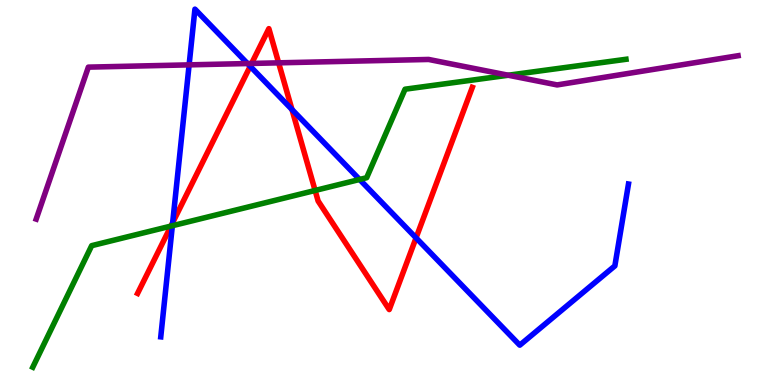[{'lines': ['blue', 'red'], 'intersections': [{'x': 2.23, 'y': 4.22}, {'x': 3.23, 'y': 8.28}, {'x': 3.77, 'y': 7.16}, {'x': 5.37, 'y': 3.82}]}, {'lines': ['green', 'red'], 'intersections': [{'x': 2.21, 'y': 4.13}, {'x': 4.07, 'y': 5.05}]}, {'lines': ['purple', 'red'], 'intersections': [{'x': 3.25, 'y': 8.35}, {'x': 3.6, 'y': 8.37}]}, {'lines': ['blue', 'green'], 'intersections': [{'x': 2.22, 'y': 4.14}, {'x': 4.64, 'y': 5.34}]}, {'lines': ['blue', 'purple'], 'intersections': [{'x': 2.44, 'y': 8.32}, {'x': 3.19, 'y': 8.35}]}, {'lines': ['green', 'purple'], 'intersections': [{'x': 6.56, 'y': 8.05}]}]